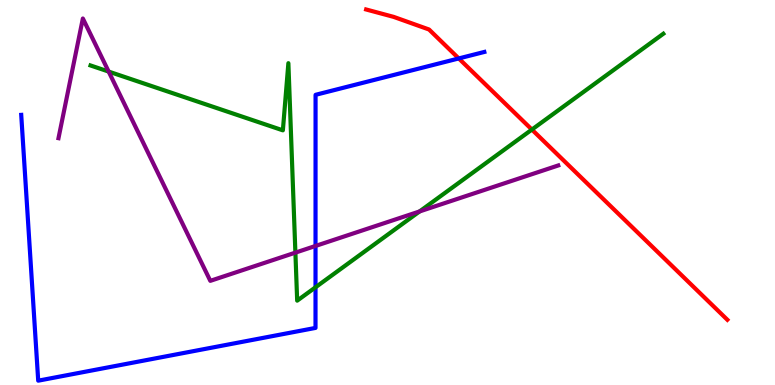[{'lines': ['blue', 'red'], 'intersections': [{'x': 5.92, 'y': 8.48}]}, {'lines': ['green', 'red'], 'intersections': [{'x': 6.86, 'y': 6.63}]}, {'lines': ['purple', 'red'], 'intersections': []}, {'lines': ['blue', 'green'], 'intersections': [{'x': 4.07, 'y': 2.54}]}, {'lines': ['blue', 'purple'], 'intersections': [{'x': 4.07, 'y': 3.61}]}, {'lines': ['green', 'purple'], 'intersections': [{'x': 1.4, 'y': 8.14}, {'x': 3.81, 'y': 3.44}, {'x': 5.41, 'y': 4.51}]}]